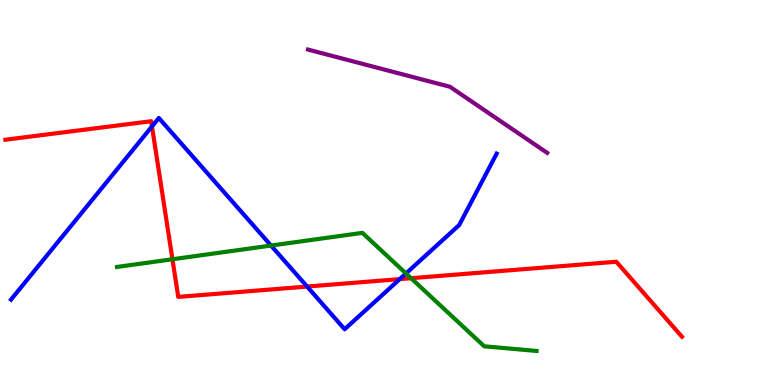[{'lines': ['blue', 'red'], 'intersections': [{'x': 1.96, 'y': 6.72}, {'x': 3.96, 'y': 2.56}, {'x': 5.16, 'y': 2.75}]}, {'lines': ['green', 'red'], 'intersections': [{'x': 2.23, 'y': 3.27}, {'x': 5.3, 'y': 2.77}]}, {'lines': ['purple', 'red'], 'intersections': []}, {'lines': ['blue', 'green'], 'intersections': [{'x': 3.5, 'y': 3.62}, {'x': 5.24, 'y': 2.9}]}, {'lines': ['blue', 'purple'], 'intersections': []}, {'lines': ['green', 'purple'], 'intersections': []}]